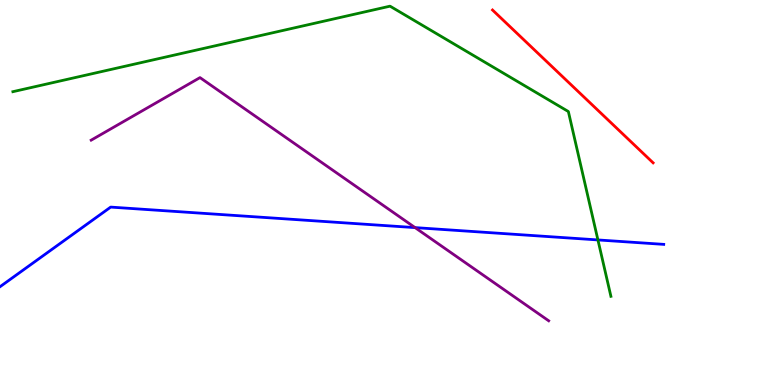[{'lines': ['blue', 'red'], 'intersections': []}, {'lines': ['green', 'red'], 'intersections': []}, {'lines': ['purple', 'red'], 'intersections': []}, {'lines': ['blue', 'green'], 'intersections': [{'x': 7.72, 'y': 3.77}]}, {'lines': ['blue', 'purple'], 'intersections': [{'x': 5.36, 'y': 4.09}]}, {'lines': ['green', 'purple'], 'intersections': []}]